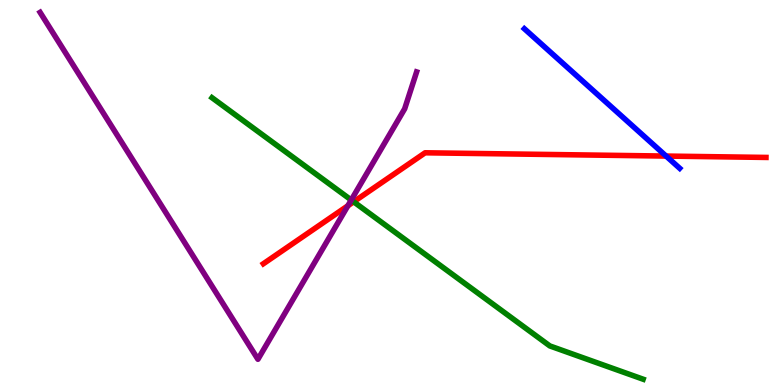[{'lines': ['blue', 'red'], 'intersections': [{'x': 8.59, 'y': 5.95}]}, {'lines': ['green', 'red'], 'intersections': [{'x': 4.56, 'y': 4.76}]}, {'lines': ['purple', 'red'], 'intersections': [{'x': 4.49, 'y': 4.66}]}, {'lines': ['blue', 'green'], 'intersections': []}, {'lines': ['blue', 'purple'], 'intersections': []}, {'lines': ['green', 'purple'], 'intersections': [{'x': 4.53, 'y': 4.8}]}]